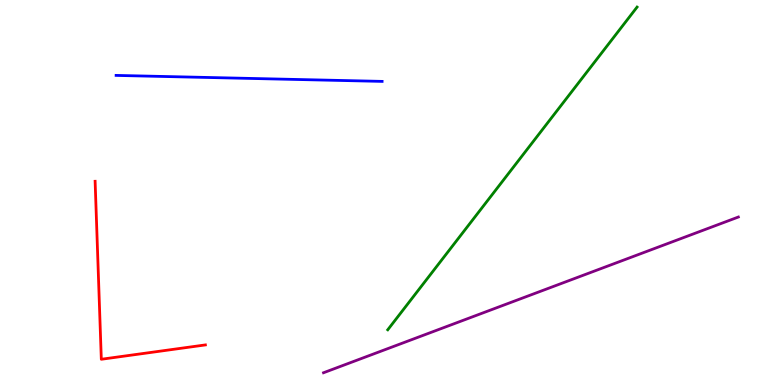[{'lines': ['blue', 'red'], 'intersections': []}, {'lines': ['green', 'red'], 'intersections': []}, {'lines': ['purple', 'red'], 'intersections': []}, {'lines': ['blue', 'green'], 'intersections': []}, {'lines': ['blue', 'purple'], 'intersections': []}, {'lines': ['green', 'purple'], 'intersections': []}]